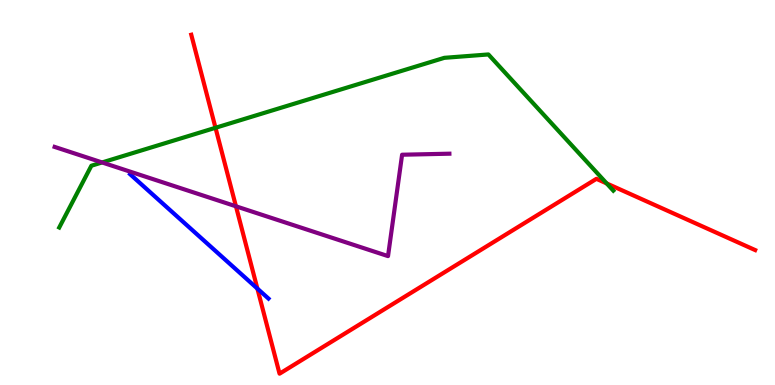[{'lines': ['blue', 'red'], 'intersections': [{'x': 3.32, 'y': 2.5}]}, {'lines': ['green', 'red'], 'intersections': [{'x': 2.78, 'y': 6.68}, {'x': 7.83, 'y': 5.24}]}, {'lines': ['purple', 'red'], 'intersections': [{'x': 3.04, 'y': 4.64}]}, {'lines': ['blue', 'green'], 'intersections': []}, {'lines': ['blue', 'purple'], 'intersections': []}, {'lines': ['green', 'purple'], 'intersections': [{'x': 1.32, 'y': 5.78}]}]